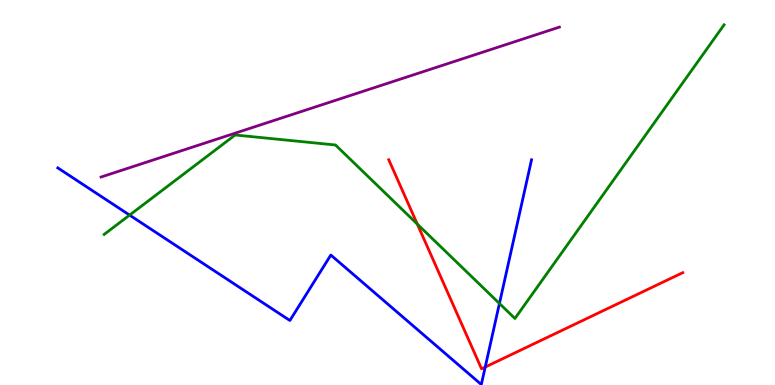[{'lines': ['blue', 'red'], 'intersections': [{'x': 6.26, 'y': 0.466}]}, {'lines': ['green', 'red'], 'intersections': [{'x': 5.38, 'y': 4.18}]}, {'lines': ['purple', 'red'], 'intersections': []}, {'lines': ['blue', 'green'], 'intersections': [{'x': 1.67, 'y': 4.41}, {'x': 6.44, 'y': 2.12}]}, {'lines': ['blue', 'purple'], 'intersections': []}, {'lines': ['green', 'purple'], 'intersections': []}]